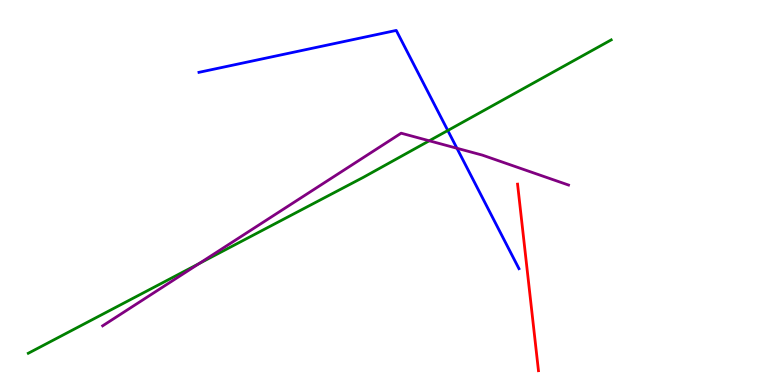[{'lines': ['blue', 'red'], 'intersections': []}, {'lines': ['green', 'red'], 'intersections': []}, {'lines': ['purple', 'red'], 'intersections': []}, {'lines': ['blue', 'green'], 'intersections': [{'x': 5.78, 'y': 6.61}]}, {'lines': ['blue', 'purple'], 'intersections': [{'x': 5.9, 'y': 6.15}]}, {'lines': ['green', 'purple'], 'intersections': [{'x': 2.57, 'y': 3.16}, {'x': 5.54, 'y': 6.34}]}]